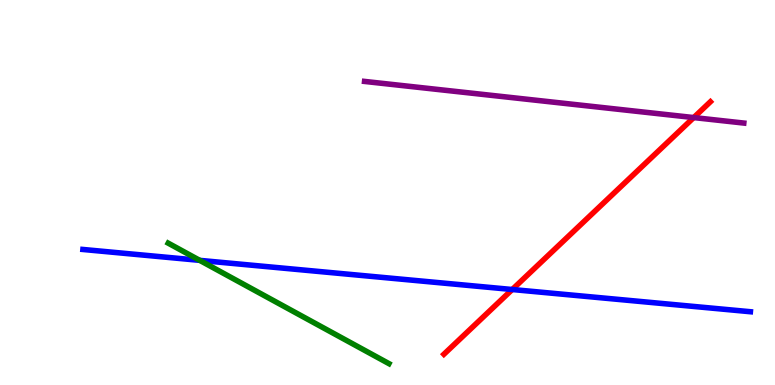[{'lines': ['blue', 'red'], 'intersections': [{'x': 6.61, 'y': 2.48}]}, {'lines': ['green', 'red'], 'intersections': []}, {'lines': ['purple', 'red'], 'intersections': [{'x': 8.95, 'y': 6.95}]}, {'lines': ['blue', 'green'], 'intersections': [{'x': 2.58, 'y': 3.24}]}, {'lines': ['blue', 'purple'], 'intersections': []}, {'lines': ['green', 'purple'], 'intersections': []}]